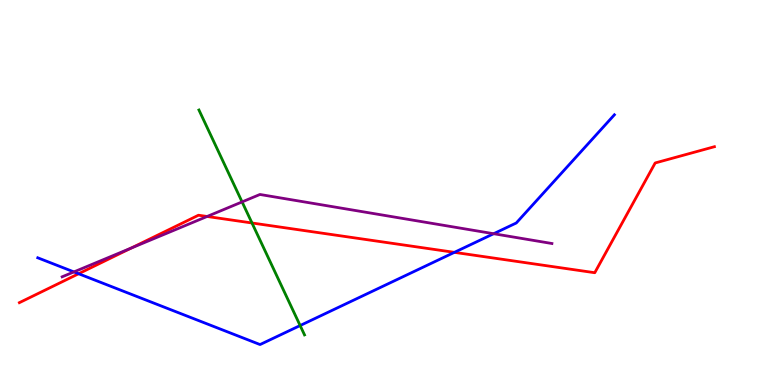[{'lines': ['blue', 'red'], 'intersections': [{'x': 1.01, 'y': 2.89}, {'x': 5.86, 'y': 3.45}]}, {'lines': ['green', 'red'], 'intersections': [{'x': 3.25, 'y': 4.21}]}, {'lines': ['purple', 'red'], 'intersections': [{'x': 1.69, 'y': 3.56}, {'x': 2.67, 'y': 4.38}]}, {'lines': ['blue', 'green'], 'intersections': [{'x': 3.87, 'y': 1.54}]}, {'lines': ['blue', 'purple'], 'intersections': [{'x': 0.954, 'y': 2.94}, {'x': 6.37, 'y': 3.93}]}, {'lines': ['green', 'purple'], 'intersections': [{'x': 3.12, 'y': 4.76}]}]